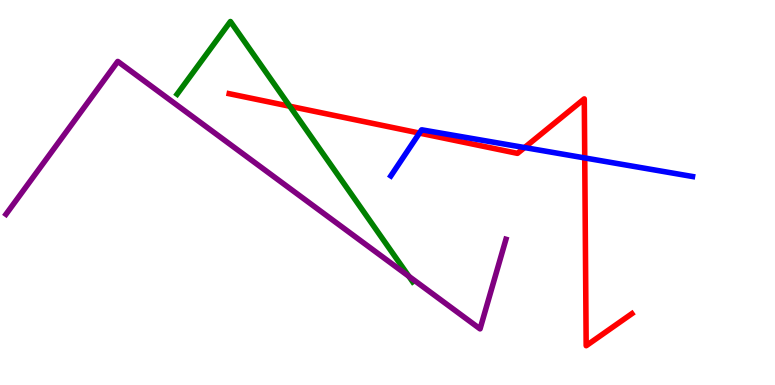[{'lines': ['blue', 'red'], 'intersections': [{'x': 5.41, 'y': 6.54}, {'x': 6.77, 'y': 6.17}, {'x': 7.54, 'y': 5.9}]}, {'lines': ['green', 'red'], 'intersections': [{'x': 3.74, 'y': 7.24}]}, {'lines': ['purple', 'red'], 'intersections': []}, {'lines': ['blue', 'green'], 'intersections': []}, {'lines': ['blue', 'purple'], 'intersections': []}, {'lines': ['green', 'purple'], 'intersections': [{'x': 5.28, 'y': 2.82}]}]